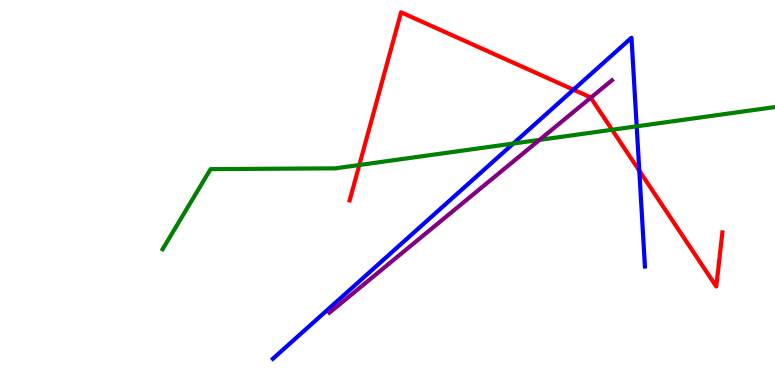[{'lines': ['blue', 'red'], 'intersections': [{'x': 7.4, 'y': 7.67}, {'x': 8.25, 'y': 5.57}]}, {'lines': ['green', 'red'], 'intersections': [{'x': 4.64, 'y': 5.71}, {'x': 7.9, 'y': 6.63}]}, {'lines': ['purple', 'red'], 'intersections': [{'x': 7.62, 'y': 7.46}]}, {'lines': ['blue', 'green'], 'intersections': [{'x': 6.62, 'y': 6.27}, {'x': 8.22, 'y': 6.72}]}, {'lines': ['blue', 'purple'], 'intersections': []}, {'lines': ['green', 'purple'], 'intersections': [{'x': 6.96, 'y': 6.37}]}]